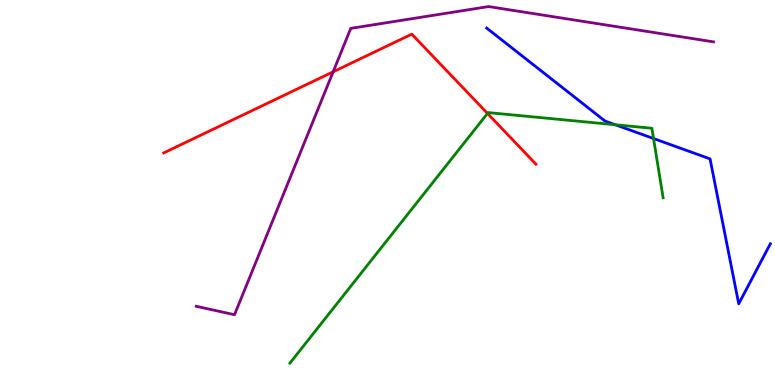[{'lines': ['blue', 'red'], 'intersections': []}, {'lines': ['green', 'red'], 'intersections': [{'x': 6.29, 'y': 7.05}]}, {'lines': ['purple', 'red'], 'intersections': [{'x': 4.3, 'y': 8.13}]}, {'lines': ['blue', 'green'], 'intersections': [{'x': 7.94, 'y': 6.76}, {'x': 8.43, 'y': 6.4}]}, {'lines': ['blue', 'purple'], 'intersections': []}, {'lines': ['green', 'purple'], 'intersections': []}]